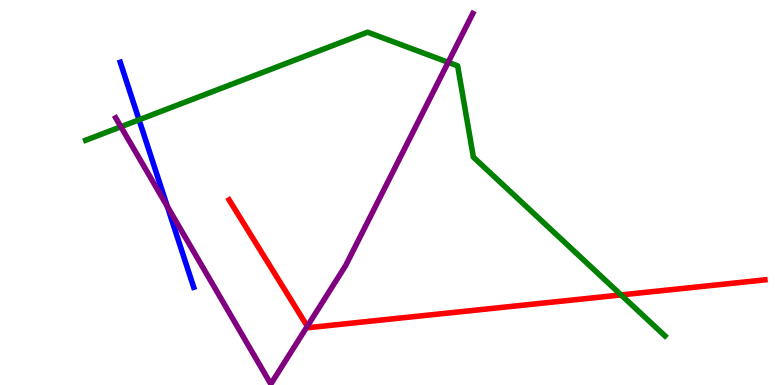[{'lines': ['blue', 'red'], 'intersections': []}, {'lines': ['green', 'red'], 'intersections': [{'x': 8.01, 'y': 2.34}]}, {'lines': ['purple', 'red'], 'intersections': [{'x': 3.97, 'y': 1.53}]}, {'lines': ['blue', 'green'], 'intersections': [{'x': 1.79, 'y': 6.89}]}, {'lines': ['blue', 'purple'], 'intersections': [{'x': 2.16, 'y': 4.64}]}, {'lines': ['green', 'purple'], 'intersections': [{'x': 1.56, 'y': 6.71}, {'x': 5.78, 'y': 8.38}]}]